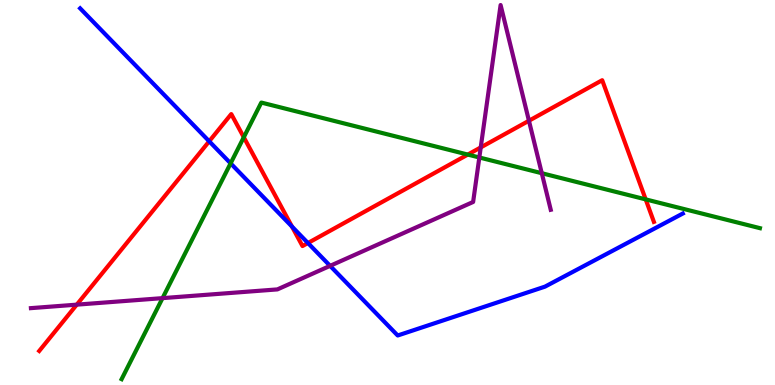[{'lines': ['blue', 'red'], 'intersections': [{'x': 2.7, 'y': 6.33}, {'x': 3.77, 'y': 4.12}, {'x': 3.97, 'y': 3.69}]}, {'lines': ['green', 'red'], 'intersections': [{'x': 3.15, 'y': 6.43}, {'x': 6.04, 'y': 5.99}, {'x': 8.33, 'y': 4.82}]}, {'lines': ['purple', 'red'], 'intersections': [{'x': 0.991, 'y': 2.09}, {'x': 6.2, 'y': 6.17}, {'x': 6.83, 'y': 6.86}]}, {'lines': ['blue', 'green'], 'intersections': [{'x': 2.98, 'y': 5.76}]}, {'lines': ['blue', 'purple'], 'intersections': [{'x': 4.26, 'y': 3.09}]}, {'lines': ['green', 'purple'], 'intersections': [{'x': 2.1, 'y': 2.26}, {'x': 6.18, 'y': 5.91}, {'x': 6.99, 'y': 5.5}]}]